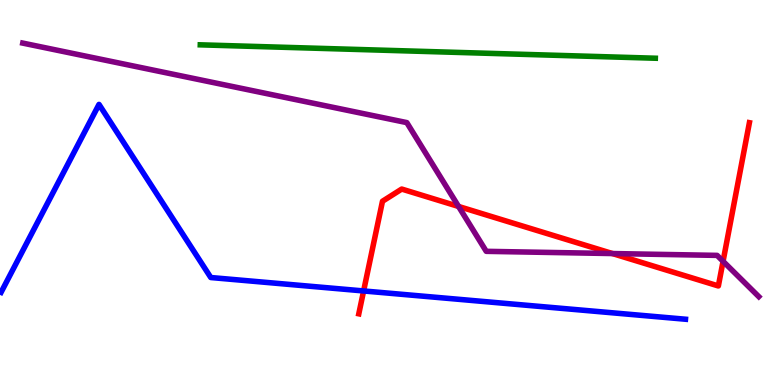[{'lines': ['blue', 'red'], 'intersections': [{'x': 4.69, 'y': 2.44}]}, {'lines': ['green', 'red'], 'intersections': []}, {'lines': ['purple', 'red'], 'intersections': [{'x': 5.92, 'y': 4.64}, {'x': 7.9, 'y': 3.41}, {'x': 9.33, 'y': 3.21}]}, {'lines': ['blue', 'green'], 'intersections': []}, {'lines': ['blue', 'purple'], 'intersections': []}, {'lines': ['green', 'purple'], 'intersections': []}]